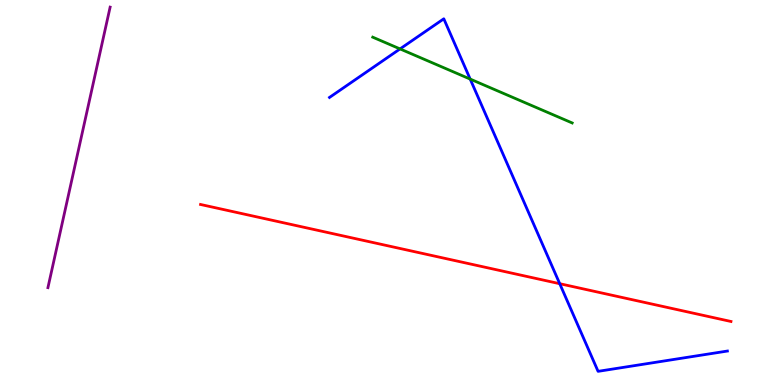[{'lines': ['blue', 'red'], 'intersections': [{'x': 7.22, 'y': 2.63}]}, {'lines': ['green', 'red'], 'intersections': []}, {'lines': ['purple', 'red'], 'intersections': []}, {'lines': ['blue', 'green'], 'intersections': [{'x': 5.16, 'y': 8.73}, {'x': 6.07, 'y': 7.95}]}, {'lines': ['blue', 'purple'], 'intersections': []}, {'lines': ['green', 'purple'], 'intersections': []}]